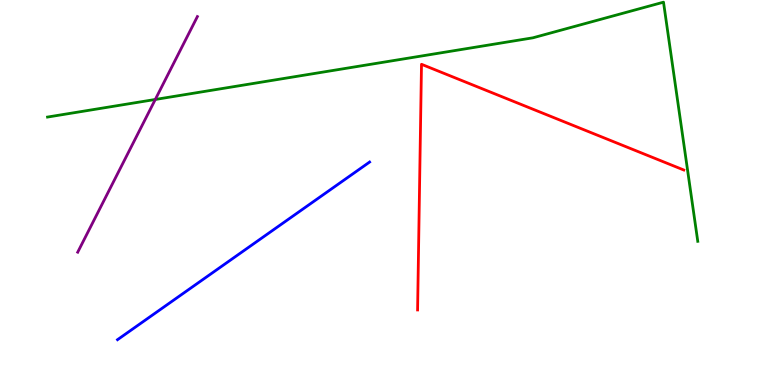[{'lines': ['blue', 'red'], 'intersections': []}, {'lines': ['green', 'red'], 'intersections': []}, {'lines': ['purple', 'red'], 'intersections': []}, {'lines': ['blue', 'green'], 'intersections': []}, {'lines': ['blue', 'purple'], 'intersections': []}, {'lines': ['green', 'purple'], 'intersections': [{'x': 2.0, 'y': 7.42}]}]